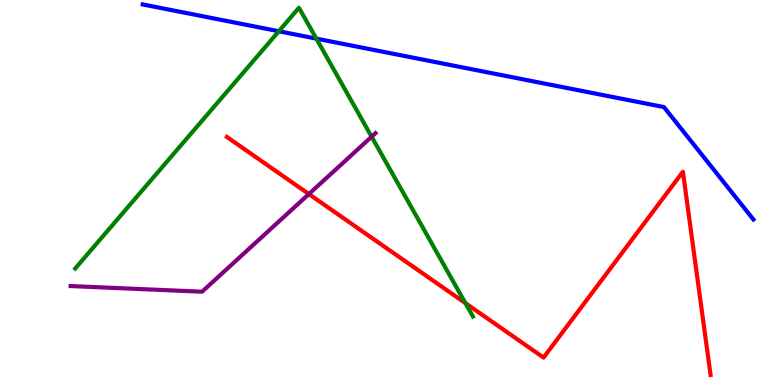[{'lines': ['blue', 'red'], 'intersections': []}, {'lines': ['green', 'red'], 'intersections': [{'x': 6.0, 'y': 2.13}]}, {'lines': ['purple', 'red'], 'intersections': [{'x': 3.99, 'y': 4.96}]}, {'lines': ['blue', 'green'], 'intersections': [{'x': 3.6, 'y': 9.19}, {'x': 4.08, 'y': 9.0}]}, {'lines': ['blue', 'purple'], 'intersections': []}, {'lines': ['green', 'purple'], 'intersections': [{'x': 4.8, 'y': 6.45}]}]